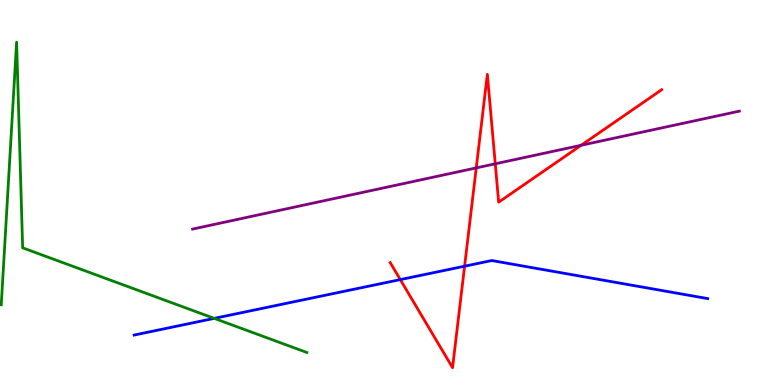[{'lines': ['blue', 'red'], 'intersections': [{'x': 5.17, 'y': 2.74}, {'x': 5.99, 'y': 3.09}]}, {'lines': ['green', 'red'], 'intersections': []}, {'lines': ['purple', 'red'], 'intersections': [{'x': 6.15, 'y': 5.64}, {'x': 6.39, 'y': 5.75}, {'x': 7.5, 'y': 6.23}]}, {'lines': ['blue', 'green'], 'intersections': [{'x': 2.76, 'y': 1.73}]}, {'lines': ['blue', 'purple'], 'intersections': []}, {'lines': ['green', 'purple'], 'intersections': []}]